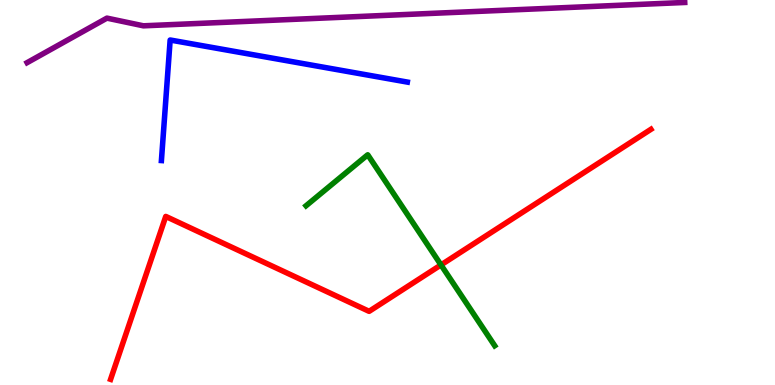[{'lines': ['blue', 'red'], 'intersections': []}, {'lines': ['green', 'red'], 'intersections': [{'x': 5.69, 'y': 3.12}]}, {'lines': ['purple', 'red'], 'intersections': []}, {'lines': ['blue', 'green'], 'intersections': []}, {'lines': ['blue', 'purple'], 'intersections': []}, {'lines': ['green', 'purple'], 'intersections': []}]